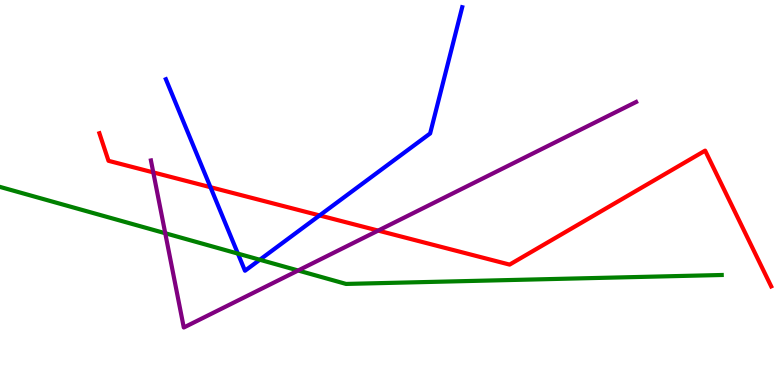[{'lines': ['blue', 'red'], 'intersections': [{'x': 2.72, 'y': 5.14}, {'x': 4.12, 'y': 4.4}]}, {'lines': ['green', 'red'], 'intersections': []}, {'lines': ['purple', 'red'], 'intersections': [{'x': 1.98, 'y': 5.52}, {'x': 4.88, 'y': 4.01}]}, {'lines': ['blue', 'green'], 'intersections': [{'x': 3.07, 'y': 3.41}, {'x': 3.35, 'y': 3.25}]}, {'lines': ['blue', 'purple'], 'intersections': []}, {'lines': ['green', 'purple'], 'intersections': [{'x': 2.13, 'y': 3.94}, {'x': 3.85, 'y': 2.97}]}]